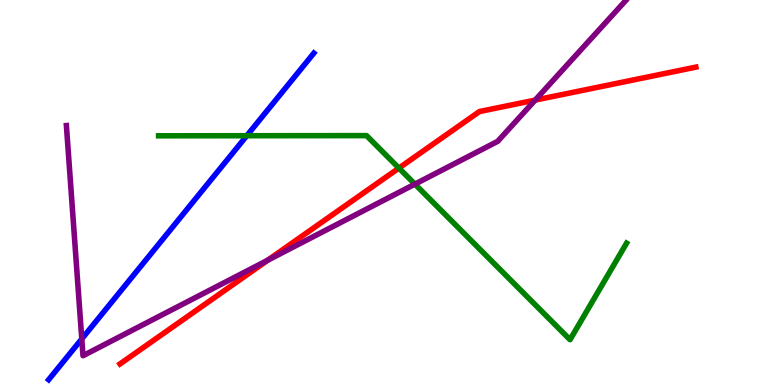[{'lines': ['blue', 'red'], 'intersections': []}, {'lines': ['green', 'red'], 'intersections': [{'x': 5.15, 'y': 5.63}]}, {'lines': ['purple', 'red'], 'intersections': [{'x': 3.45, 'y': 3.24}, {'x': 6.91, 'y': 7.4}]}, {'lines': ['blue', 'green'], 'intersections': [{'x': 3.18, 'y': 6.47}]}, {'lines': ['blue', 'purple'], 'intersections': [{'x': 1.06, 'y': 1.2}]}, {'lines': ['green', 'purple'], 'intersections': [{'x': 5.35, 'y': 5.22}]}]